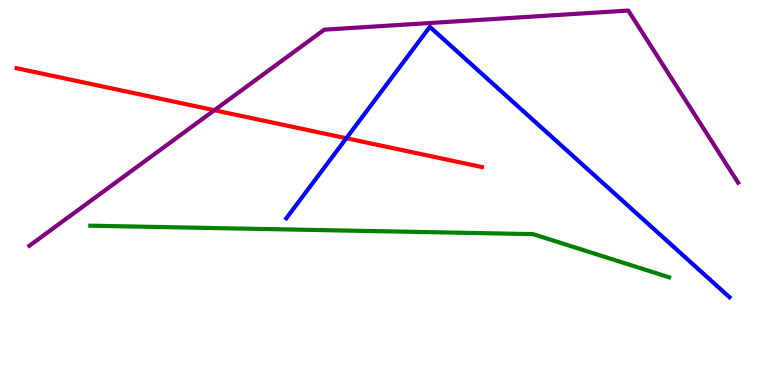[{'lines': ['blue', 'red'], 'intersections': [{'x': 4.47, 'y': 6.41}]}, {'lines': ['green', 'red'], 'intersections': []}, {'lines': ['purple', 'red'], 'intersections': [{'x': 2.77, 'y': 7.14}]}, {'lines': ['blue', 'green'], 'intersections': []}, {'lines': ['blue', 'purple'], 'intersections': []}, {'lines': ['green', 'purple'], 'intersections': []}]